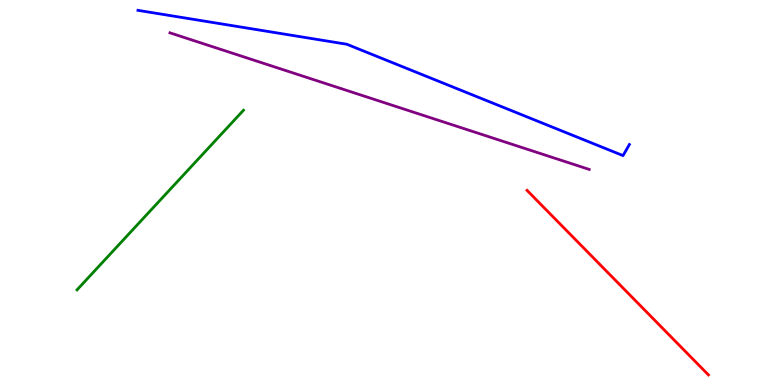[{'lines': ['blue', 'red'], 'intersections': []}, {'lines': ['green', 'red'], 'intersections': []}, {'lines': ['purple', 'red'], 'intersections': []}, {'lines': ['blue', 'green'], 'intersections': []}, {'lines': ['blue', 'purple'], 'intersections': []}, {'lines': ['green', 'purple'], 'intersections': []}]